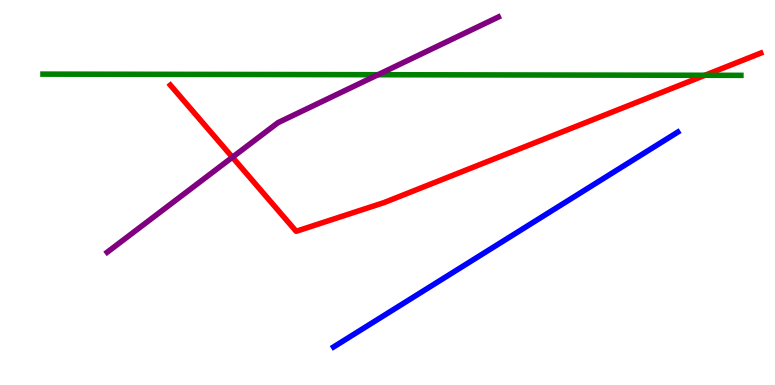[{'lines': ['blue', 'red'], 'intersections': []}, {'lines': ['green', 'red'], 'intersections': [{'x': 9.1, 'y': 8.04}]}, {'lines': ['purple', 'red'], 'intersections': [{'x': 3.0, 'y': 5.92}]}, {'lines': ['blue', 'green'], 'intersections': []}, {'lines': ['blue', 'purple'], 'intersections': []}, {'lines': ['green', 'purple'], 'intersections': [{'x': 4.88, 'y': 8.06}]}]